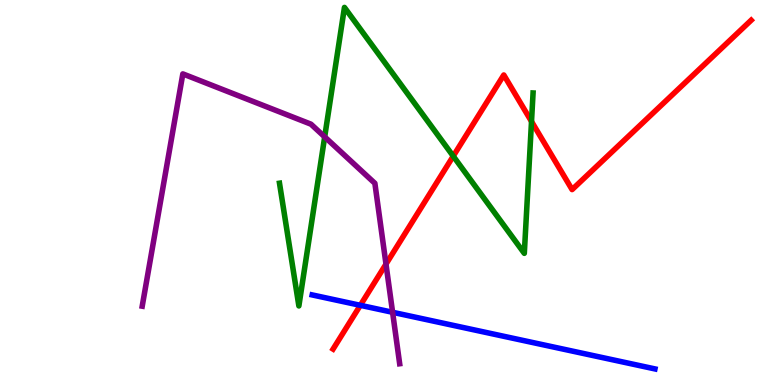[{'lines': ['blue', 'red'], 'intersections': [{'x': 4.65, 'y': 2.07}]}, {'lines': ['green', 'red'], 'intersections': [{'x': 5.85, 'y': 5.94}, {'x': 6.86, 'y': 6.84}]}, {'lines': ['purple', 'red'], 'intersections': [{'x': 4.98, 'y': 3.14}]}, {'lines': ['blue', 'green'], 'intersections': []}, {'lines': ['blue', 'purple'], 'intersections': [{'x': 5.07, 'y': 1.89}]}, {'lines': ['green', 'purple'], 'intersections': [{'x': 4.19, 'y': 6.44}]}]